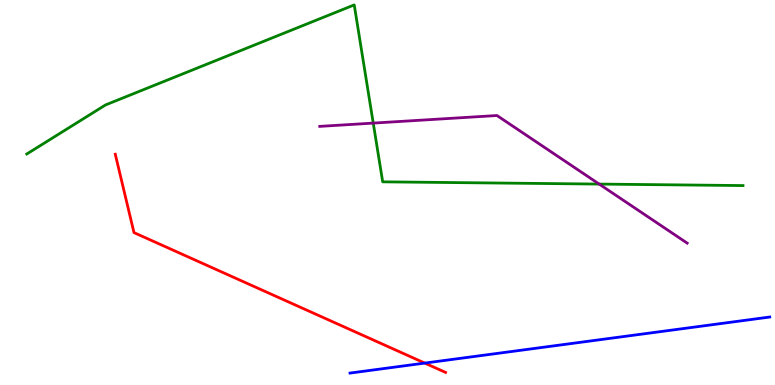[{'lines': ['blue', 'red'], 'intersections': [{'x': 5.48, 'y': 0.569}]}, {'lines': ['green', 'red'], 'intersections': []}, {'lines': ['purple', 'red'], 'intersections': []}, {'lines': ['blue', 'green'], 'intersections': []}, {'lines': ['blue', 'purple'], 'intersections': []}, {'lines': ['green', 'purple'], 'intersections': [{'x': 4.82, 'y': 6.8}, {'x': 7.73, 'y': 5.22}]}]